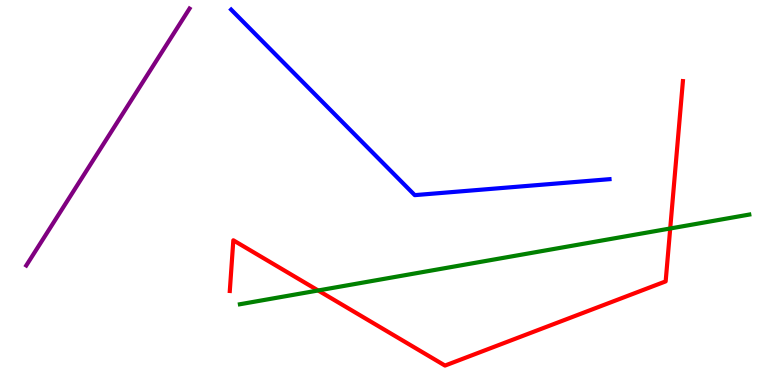[{'lines': ['blue', 'red'], 'intersections': []}, {'lines': ['green', 'red'], 'intersections': [{'x': 4.1, 'y': 2.46}, {'x': 8.65, 'y': 4.07}]}, {'lines': ['purple', 'red'], 'intersections': []}, {'lines': ['blue', 'green'], 'intersections': []}, {'lines': ['blue', 'purple'], 'intersections': []}, {'lines': ['green', 'purple'], 'intersections': []}]